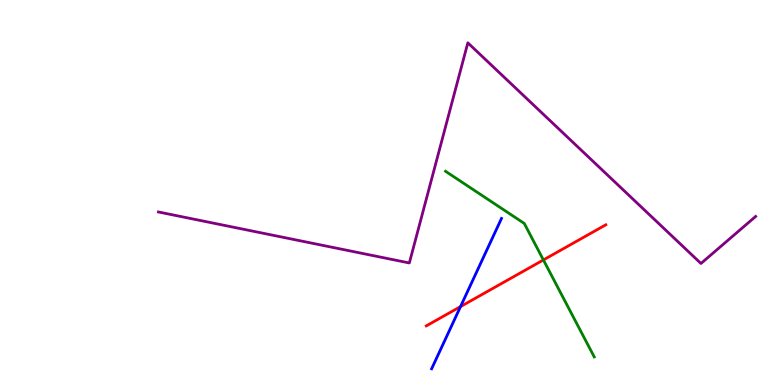[{'lines': ['blue', 'red'], 'intersections': [{'x': 5.94, 'y': 2.04}]}, {'lines': ['green', 'red'], 'intersections': [{'x': 7.01, 'y': 3.25}]}, {'lines': ['purple', 'red'], 'intersections': []}, {'lines': ['blue', 'green'], 'intersections': []}, {'lines': ['blue', 'purple'], 'intersections': []}, {'lines': ['green', 'purple'], 'intersections': []}]